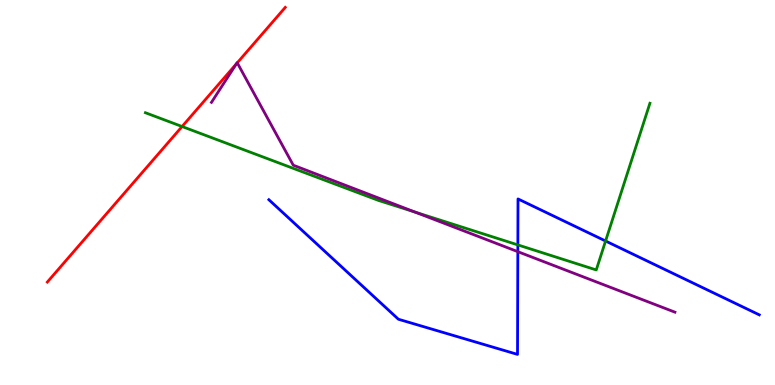[{'lines': ['blue', 'red'], 'intersections': []}, {'lines': ['green', 'red'], 'intersections': [{'x': 2.35, 'y': 6.71}]}, {'lines': ['purple', 'red'], 'intersections': [{'x': 3.05, 'y': 8.34}, {'x': 3.06, 'y': 8.37}]}, {'lines': ['blue', 'green'], 'intersections': [{'x': 6.68, 'y': 3.64}, {'x': 7.81, 'y': 3.74}]}, {'lines': ['blue', 'purple'], 'intersections': [{'x': 6.68, 'y': 3.46}]}, {'lines': ['green', 'purple'], 'intersections': [{'x': 5.36, 'y': 4.49}]}]